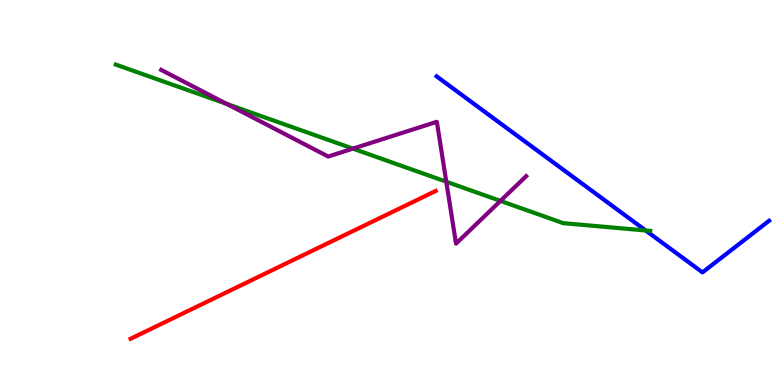[{'lines': ['blue', 'red'], 'intersections': []}, {'lines': ['green', 'red'], 'intersections': []}, {'lines': ['purple', 'red'], 'intersections': []}, {'lines': ['blue', 'green'], 'intersections': [{'x': 8.33, 'y': 4.01}]}, {'lines': ['blue', 'purple'], 'intersections': []}, {'lines': ['green', 'purple'], 'intersections': [{'x': 2.93, 'y': 7.3}, {'x': 4.55, 'y': 6.14}, {'x': 5.76, 'y': 5.28}, {'x': 6.46, 'y': 4.78}]}]